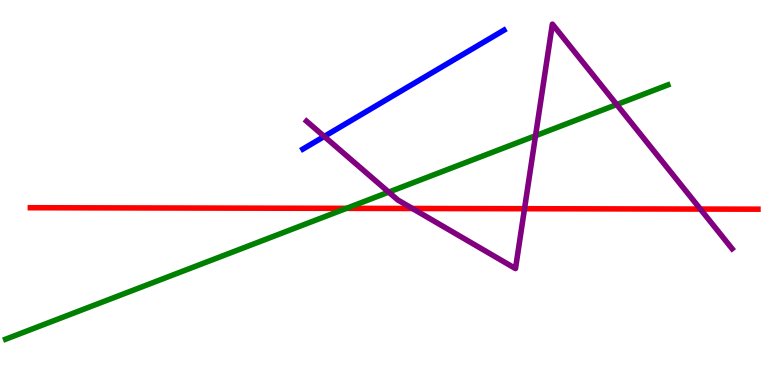[{'lines': ['blue', 'red'], 'intersections': []}, {'lines': ['green', 'red'], 'intersections': [{'x': 4.47, 'y': 4.59}]}, {'lines': ['purple', 'red'], 'intersections': [{'x': 5.32, 'y': 4.58}, {'x': 6.77, 'y': 4.58}, {'x': 9.04, 'y': 4.57}]}, {'lines': ['blue', 'green'], 'intersections': []}, {'lines': ['blue', 'purple'], 'intersections': [{'x': 4.18, 'y': 6.46}]}, {'lines': ['green', 'purple'], 'intersections': [{'x': 5.02, 'y': 5.01}, {'x': 6.91, 'y': 6.47}, {'x': 7.96, 'y': 7.28}]}]